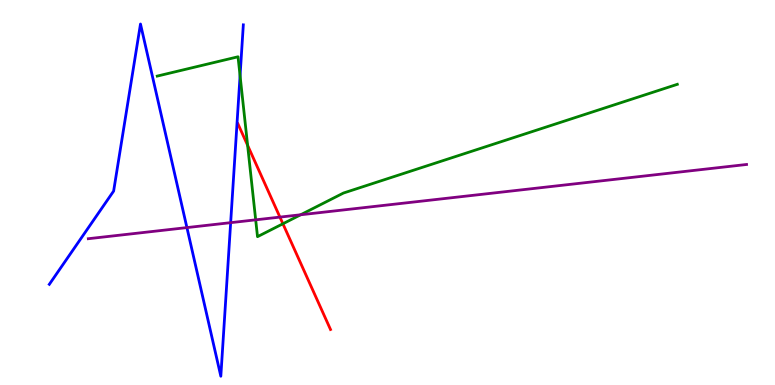[{'lines': ['blue', 'red'], 'intersections': []}, {'lines': ['green', 'red'], 'intersections': [{'x': 3.19, 'y': 6.23}, {'x': 3.65, 'y': 4.19}]}, {'lines': ['purple', 'red'], 'intersections': [{'x': 3.61, 'y': 4.36}]}, {'lines': ['blue', 'green'], 'intersections': [{'x': 3.1, 'y': 8.03}]}, {'lines': ['blue', 'purple'], 'intersections': [{'x': 2.41, 'y': 4.09}, {'x': 2.98, 'y': 4.22}]}, {'lines': ['green', 'purple'], 'intersections': [{'x': 3.3, 'y': 4.29}, {'x': 3.88, 'y': 4.42}]}]